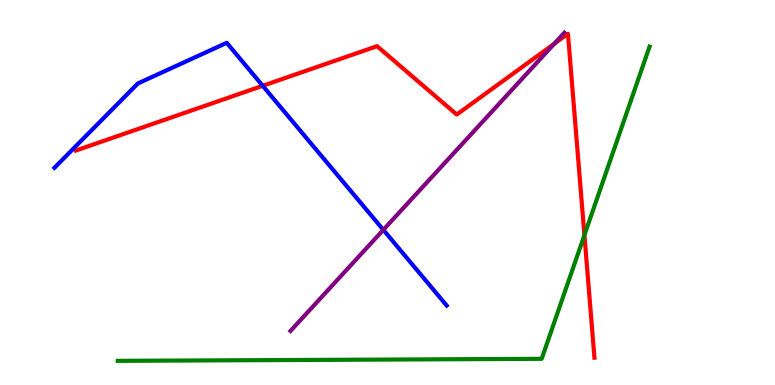[{'lines': ['blue', 'red'], 'intersections': [{'x': 3.39, 'y': 7.77}]}, {'lines': ['green', 'red'], 'intersections': [{'x': 7.54, 'y': 3.89}]}, {'lines': ['purple', 'red'], 'intersections': [{'x': 7.15, 'y': 8.86}]}, {'lines': ['blue', 'green'], 'intersections': []}, {'lines': ['blue', 'purple'], 'intersections': [{'x': 4.95, 'y': 4.03}]}, {'lines': ['green', 'purple'], 'intersections': []}]